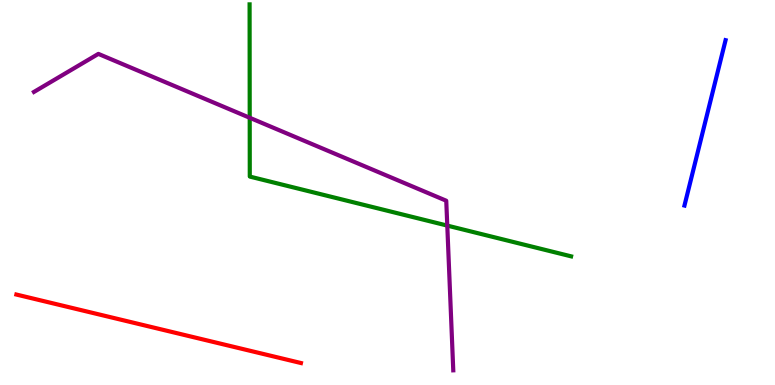[{'lines': ['blue', 'red'], 'intersections': []}, {'lines': ['green', 'red'], 'intersections': []}, {'lines': ['purple', 'red'], 'intersections': []}, {'lines': ['blue', 'green'], 'intersections': []}, {'lines': ['blue', 'purple'], 'intersections': []}, {'lines': ['green', 'purple'], 'intersections': [{'x': 3.22, 'y': 6.94}, {'x': 5.77, 'y': 4.14}]}]